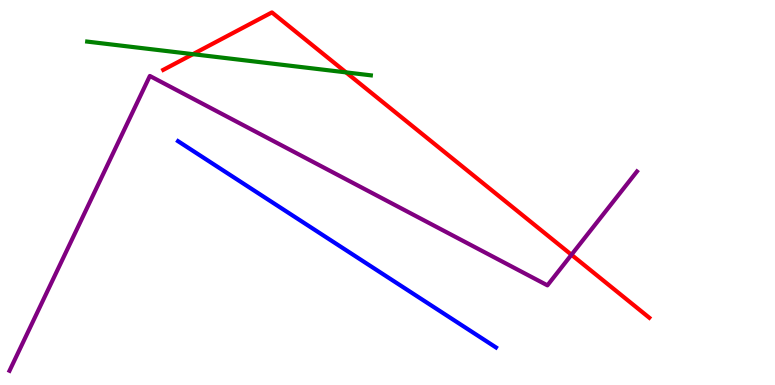[{'lines': ['blue', 'red'], 'intersections': []}, {'lines': ['green', 'red'], 'intersections': [{'x': 2.49, 'y': 8.59}, {'x': 4.46, 'y': 8.12}]}, {'lines': ['purple', 'red'], 'intersections': [{'x': 7.37, 'y': 3.38}]}, {'lines': ['blue', 'green'], 'intersections': []}, {'lines': ['blue', 'purple'], 'intersections': []}, {'lines': ['green', 'purple'], 'intersections': []}]